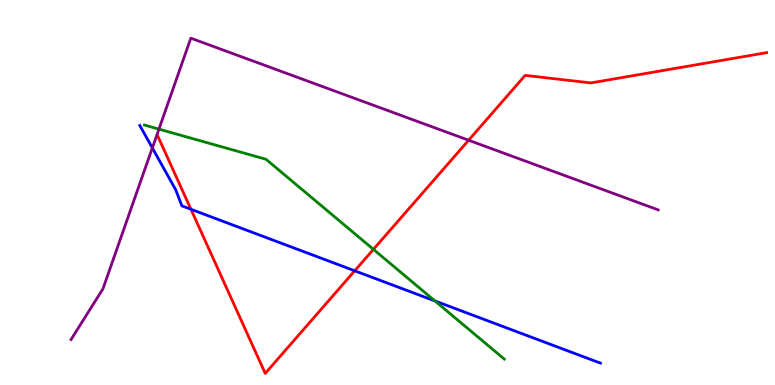[{'lines': ['blue', 'red'], 'intersections': [{'x': 2.46, 'y': 4.56}, {'x': 4.58, 'y': 2.97}]}, {'lines': ['green', 'red'], 'intersections': [{'x': 4.82, 'y': 3.52}]}, {'lines': ['purple', 'red'], 'intersections': [{'x': 6.05, 'y': 6.36}]}, {'lines': ['blue', 'green'], 'intersections': [{'x': 5.61, 'y': 2.18}]}, {'lines': ['blue', 'purple'], 'intersections': [{'x': 1.97, 'y': 6.16}]}, {'lines': ['green', 'purple'], 'intersections': [{'x': 2.05, 'y': 6.65}]}]